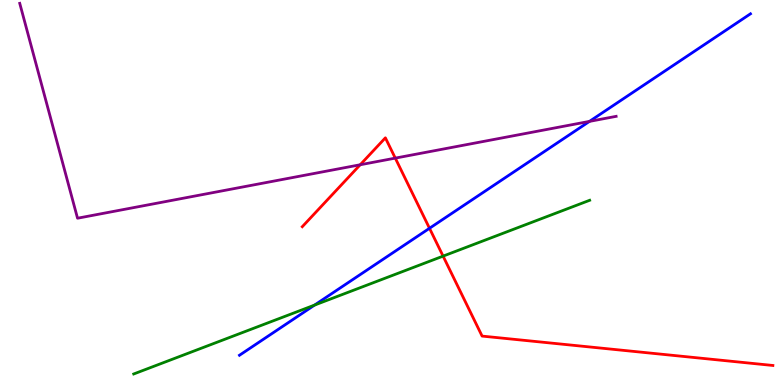[{'lines': ['blue', 'red'], 'intersections': [{'x': 5.54, 'y': 4.07}]}, {'lines': ['green', 'red'], 'intersections': [{'x': 5.72, 'y': 3.35}]}, {'lines': ['purple', 'red'], 'intersections': [{'x': 4.65, 'y': 5.72}, {'x': 5.1, 'y': 5.89}]}, {'lines': ['blue', 'green'], 'intersections': [{'x': 4.06, 'y': 2.08}]}, {'lines': ['blue', 'purple'], 'intersections': [{'x': 7.61, 'y': 6.85}]}, {'lines': ['green', 'purple'], 'intersections': []}]